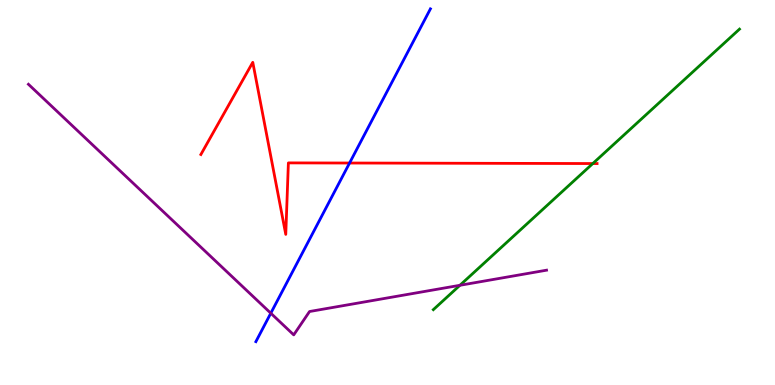[{'lines': ['blue', 'red'], 'intersections': [{'x': 4.51, 'y': 5.77}]}, {'lines': ['green', 'red'], 'intersections': [{'x': 7.65, 'y': 5.75}]}, {'lines': ['purple', 'red'], 'intersections': []}, {'lines': ['blue', 'green'], 'intersections': []}, {'lines': ['blue', 'purple'], 'intersections': [{'x': 3.49, 'y': 1.86}]}, {'lines': ['green', 'purple'], 'intersections': [{'x': 5.93, 'y': 2.59}]}]